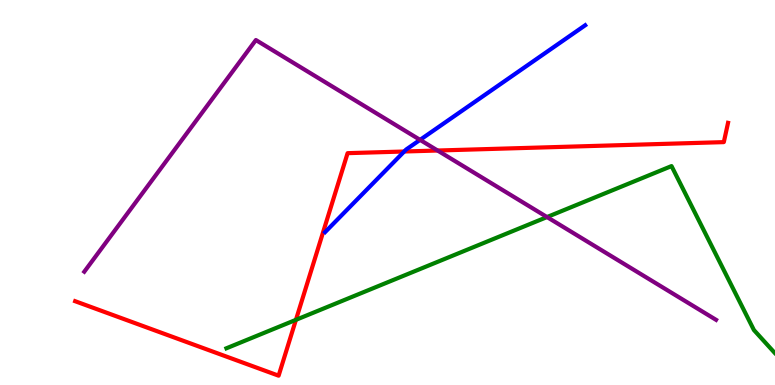[{'lines': ['blue', 'red'], 'intersections': [{'x': 5.22, 'y': 6.06}]}, {'lines': ['green', 'red'], 'intersections': [{'x': 3.82, 'y': 1.69}]}, {'lines': ['purple', 'red'], 'intersections': [{'x': 5.65, 'y': 6.09}]}, {'lines': ['blue', 'green'], 'intersections': []}, {'lines': ['blue', 'purple'], 'intersections': [{'x': 5.42, 'y': 6.37}]}, {'lines': ['green', 'purple'], 'intersections': [{'x': 7.06, 'y': 4.36}]}]